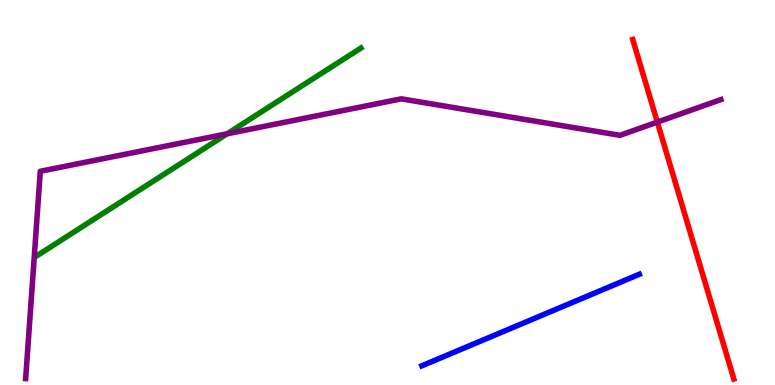[{'lines': ['blue', 'red'], 'intersections': []}, {'lines': ['green', 'red'], 'intersections': []}, {'lines': ['purple', 'red'], 'intersections': [{'x': 8.48, 'y': 6.83}]}, {'lines': ['blue', 'green'], 'intersections': []}, {'lines': ['blue', 'purple'], 'intersections': []}, {'lines': ['green', 'purple'], 'intersections': [{'x': 2.93, 'y': 6.52}]}]